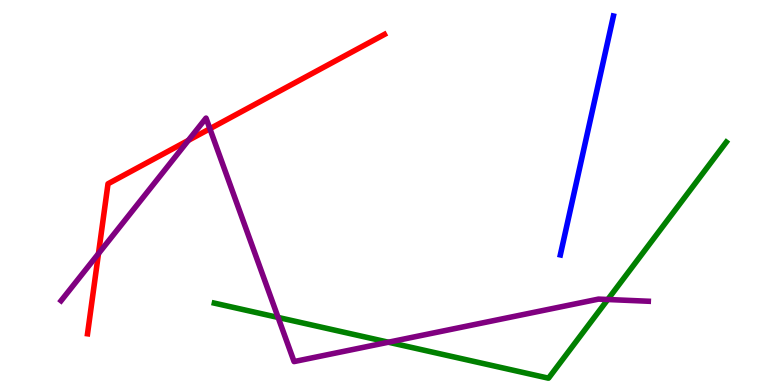[{'lines': ['blue', 'red'], 'intersections': []}, {'lines': ['green', 'red'], 'intersections': []}, {'lines': ['purple', 'red'], 'intersections': [{'x': 1.27, 'y': 3.41}, {'x': 2.43, 'y': 6.35}, {'x': 2.71, 'y': 6.66}]}, {'lines': ['blue', 'green'], 'intersections': []}, {'lines': ['blue', 'purple'], 'intersections': []}, {'lines': ['green', 'purple'], 'intersections': [{'x': 3.59, 'y': 1.75}, {'x': 5.01, 'y': 1.11}, {'x': 7.84, 'y': 2.22}]}]